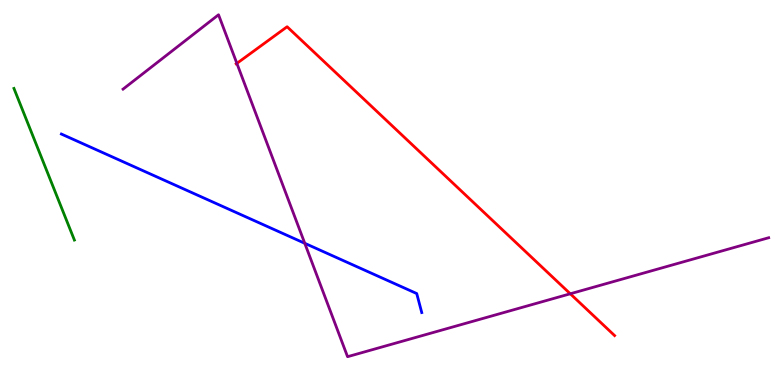[{'lines': ['blue', 'red'], 'intersections': []}, {'lines': ['green', 'red'], 'intersections': []}, {'lines': ['purple', 'red'], 'intersections': [{'x': 3.06, 'y': 8.35}, {'x': 7.36, 'y': 2.37}]}, {'lines': ['blue', 'green'], 'intersections': []}, {'lines': ['blue', 'purple'], 'intersections': [{'x': 3.93, 'y': 3.68}]}, {'lines': ['green', 'purple'], 'intersections': []}]